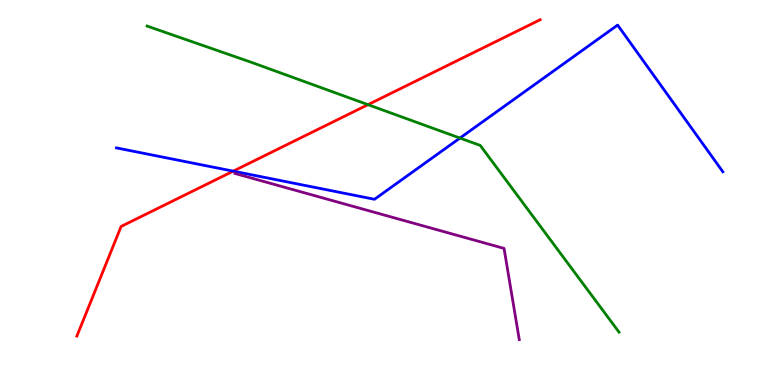[{'lines': ['blue', 'red'], 'intersections': [{'x': 3.01, 'y': 5.55}]}, {'lines': ['green', 'red'], 'intersections': [{'x': 4.75, 'y': 7.28}]}, {'lines': ['purple', 'red'], 'intersections': []}, {'lines': ['blue', 'green'], 'intersections': [{'x': 5.93, 'y': 6.41}]}, {'lines': ['blue', 'purple'], 'intersections': []}, {'lines': ['green', 'purple'], 'intersections': []}]